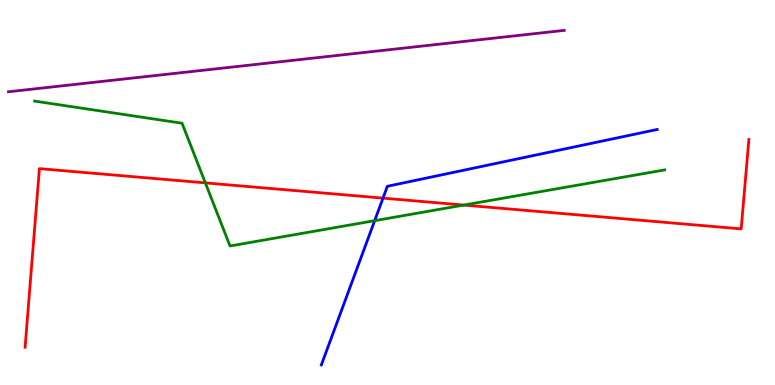[{'lines': ['blue', 'red'], 'intersections': [{'x': 4.94, 'y': 4.85}]}, {'lines': ['green', 'red'], 'intersections': [{'x': 2.65, 'y': 5.25}, {'x': 5.98, 'y': 4.67}]}, {'lines': ['purple', 'red'], 'intersections': []}, {'lines': ['blue', 'green'], 'intersections': [{'x': 4.83, 'y': 4.27}]}, {'lines': ['blue', 'purple'], 'intersections': []}, {'lines': ['green', 'purple'], 'intersections': []}]